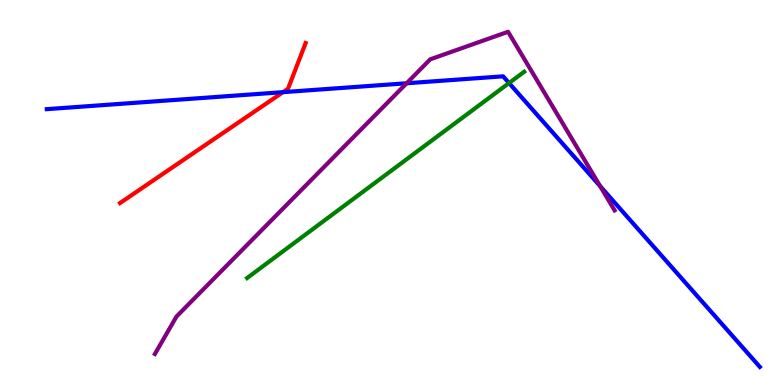[{'lines': ['blue', 'red'], 'intersections': [{'x': 3.65, 'y': 7.61}]}, {'lines': ['green', 'red'], 'intersections': []}, {'lines': ['purple', 'red'], 'intersections': []}, {'lines': ['blue', 'green'], 'intersections': [{'x': 6.57, 'y': 7.84}]}, {'lines': ['blue', 'purple'], 'intersections': [{'x': 5.25, 'y': 7.84}, {'x': 7.74, 'y': 5.16}]}, {'lines': ['green', 'purple'], 'intersections': []}]